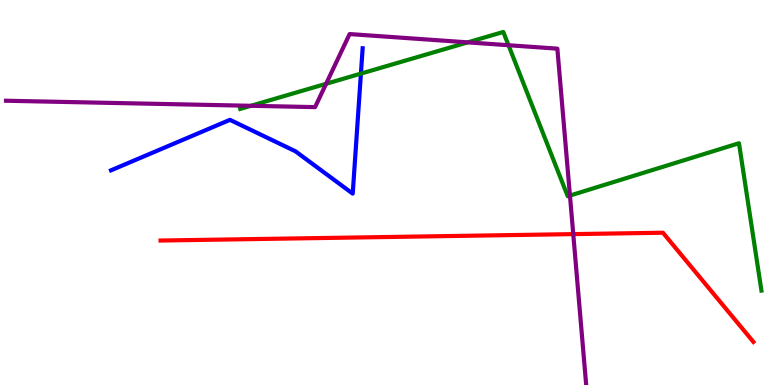[{'lines': ['blue', 'red'], 'intersections': []}, {'lines': ['green', 'red'], 'intersections': []}, {'lines': ['purple', 'red'], 'intersections': [{'x': 7.4, 'y': 3.92}]}, {'lines': ['blue', 'green'], 'intersections': [{'x': 4.66, 'y': 8.09}]}, {'lines': ['blue', 'purple'], 'intersections': []}, {'lines': ['green', 'purple'], 'intersections': [{'x': 3.24, 'y': 7.25}, {'x': 4.21, 'y': 7.82}, {'x': 6.04, 'y': 8.9}, {'x': 6.56, 'y': 8.83}, {'x': 7.35, 'y': 4.92}]}]